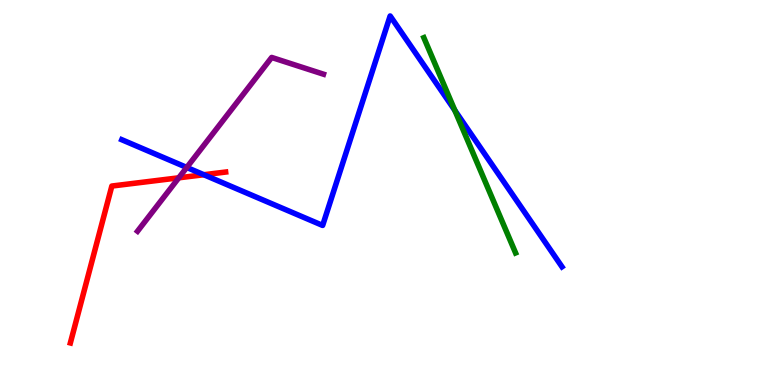[{'lines': ['blue', 'red'], 'intersections': [{'x': 2.63, 'y': 5.46}]}, {'lines': ['green', 'red'], 'intersections': []}, {'lines': ['purple', 'red'], 'intersections': [{'x': 2.31, 'y': 5.38}]}, {'lines': ['blue', 'green'], 'intersections': [{'x': 5.87, 'y': 7.13}]}, {'lines': ['blue', 'purple'], 'intersections': [{'x': 2.41, 'y': 5.65}]}, {'lines': ['green', 'purple'], 'intersections': []}]